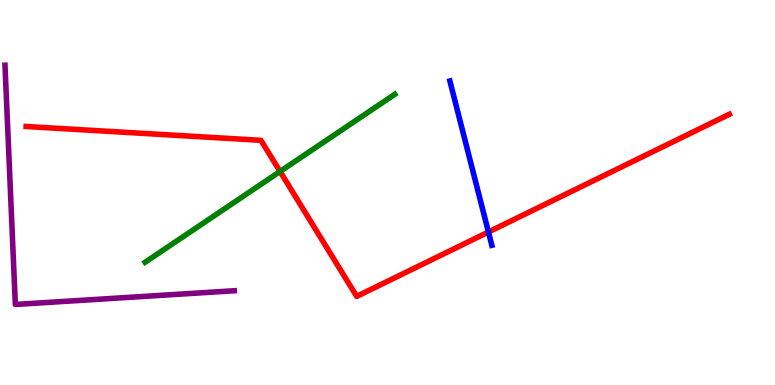[{'lines': ['blue', 'red'], 'intersections': [{'x': 6.3, 'y': 3.97}]}, {'lines': ['green', 'red'], 'intersections': [{'x': 3.61, 'y': 5.55}]}, {'lines': ['purple', 'red'], 'intersections': []}, {'lines': ['blue', 'green'], 'intersections': []}, {'lines': ['blue', 'purple'], 'intersections': []}, {'lines': ['green', 'purple'], 'intersections': []}]